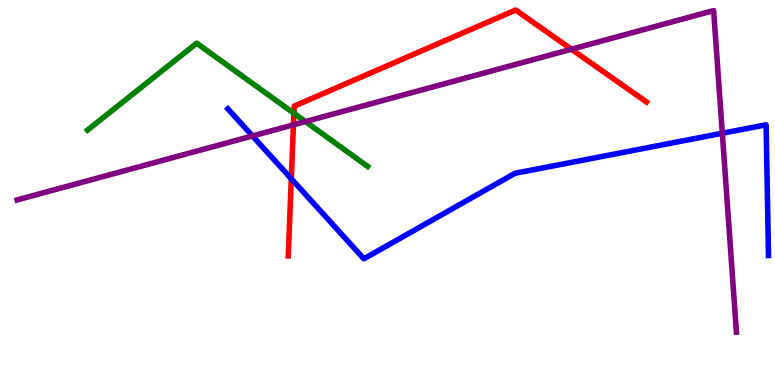[{'lines': ['blue', 'red'], 'intersections': [{'x': 3.76, 'y': 5.36}]}, {'lines': ['green', 'red'], 'intersections': [{'x': 3.79, 'y': 7.06}]}, {'lines': ['purple', 'red'], 'intersections': [{'x': 3.79, 'y': 6.76}, {'x': 7.37, 'y': 8.72}]}, {'lines': ['blue', 'green'], 'intersections': []}, {'lines': ['blue', 'purple'], 'intersections': [{'x': 3.26, 'y': 6.47}, {'x': 9.32, 'y': 6.54}]}, {'lines': ['green', 'purple'], 'intersections': [{'x': 3.94, 'y': 6.84}]}]